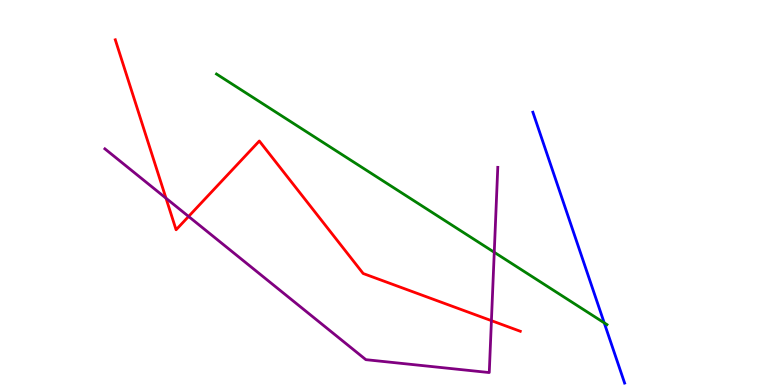[{'lines': ['blue', 'red'], 'intersections': []}, {'lines': ['green', 'red'], 'intersections': []}, {'lines': ['purple', 'red'], 'intersections': [{'x': 2.14, 'y': 4.85}, {'x': 2.43, 'y': 4.38}, {'x': 6.34, 'y': 1.67}]}, {'lines': ['blue', 'green'], 'intersections': [{'x': 7.8, 'y': 1.61}]}, {'lines': ['blue', 'purple'], 'intersections': []}, {'lines': ['green', 'purple'], 'intersections': [{'x': 6.38, 'y': 3.45}]}]